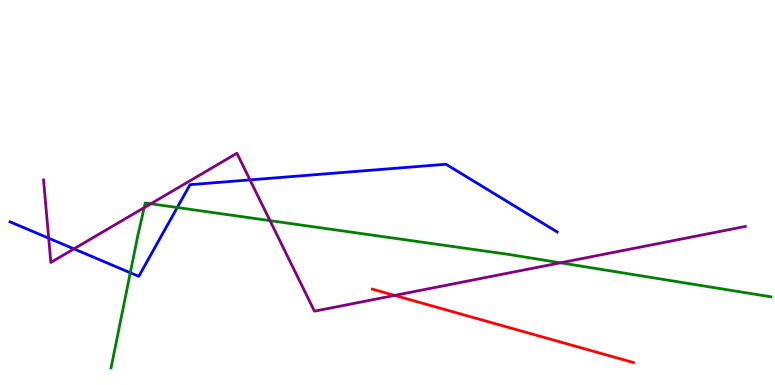[{'lines': ['blue', 'red'], 'intersections': []}, {'lines': ['green', 'red'], 'intersections': []}, {'lines': ['purple', 'red'], 'intersections': [{'x': 5.09, 'y': 2.33}]}, {'lines': ['blue', 'green'], 'intersections': [{'x': 1.68, 'y': 2.92}, {'x': 2.29, 'y': 4.61}]}, {'lines': ['blue', 'purple'], 'intersections': [{'x': 0.628, 'y': 3.81}, {'x': 0.954, 'y': 3.54}, {'x': 3.23, 'y': 5.33}]}, {'lines': ['green', 'purple'], 'intersections': [{'x': 1.86, 'y': 4.61}, {'x': 1.95, 'y': 4.71}, {'x': 3.48, 'y': 4.27}, {'x': 7.23, 'y': 3.17}]}]